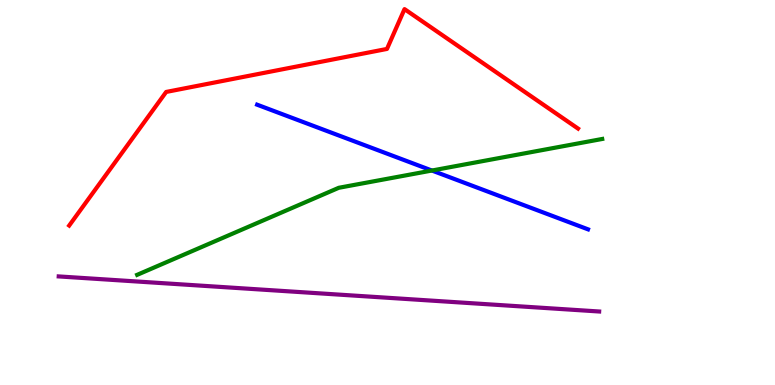[{'lines': ['blue', 'red'], 'intersections': []}, {'lines': ['green', 'red'], 'intersections': []}, {'lines': ['purple', 'red'], 'intersections': []}, {'lines': ['blue', 'green'], 'intersections': [{'x': 5.57, 'y': 5.57}]}, {'lines': ['blue', 'purple'], 'intersections': []}, {'lines': ['green', 'purple'], 'intersections': []}]